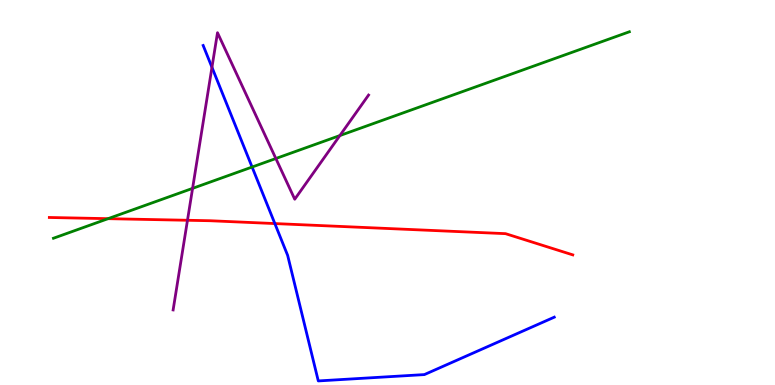[{'lines': ['blue', 'red'], 'intersections': [{'x': 3.55, 'y': 4.19}]}, {'lines': ['green', 'red'], 'intersections': [{'x': 1.39, 'y': 4.32}]}, {'lines': ['purple', 'red'], 'intersections': [{'x': 2.42, 'y': 4.28}]}, {'lines': ['blue', 'green'], 'intersections': [{'x': 3.25, 'y': 5.66}]}, {'lines': ['blue', 'purple'], 'intersections': [{'x': 2.73, 'y': 8.25}]}, {'lines': ['green', 'purple'], 'intersections': [{'x': 2.48, 'y': 5.11}, {'x': 3.56, 'y': 5.88}, {'x': 4.39, 'y': 6.48}]}]